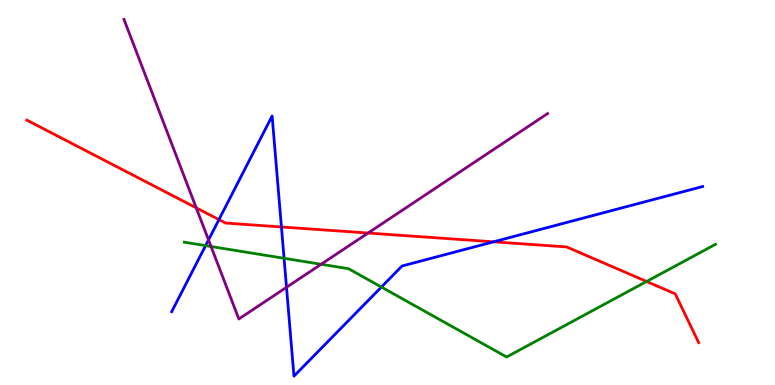[{'lines': ['blue', 'red'], 'intersections': [{'x': 2.83, 'y': 4.3}, {'x': 3.63, 'y': 4.1}, {'x': 6.37, 'y': 3.72}]}, {'lines': ['green', 'red'], 'intersections': [{'x': 8.34, 'y': 2.69}]}, {'lines': ['purple', 'red'], 'intersections': [{'x': 2.53, 'y': 4.6}, {'x': 4.75, 'y': 3.95}]}, {'lines': ['blue', 'green'], 'intersections': [{'x': 2.65, 'y': 3.62}, {'x': 3.67, 'y': 3.29}, {'x': 4.92, 'y': 2.54}]}, {'lines': ['blue', 'purple'], 'intersections': [{'x': 2.69, 'y': 3.77}, {'x': 3.7, 'y': 2.54}]}, {'lines': ['green', 'purple'], 'intersections': [{'x': 2.72, 'y': 3.6}, {'x': 4.14, 'y': 3.14}]}]